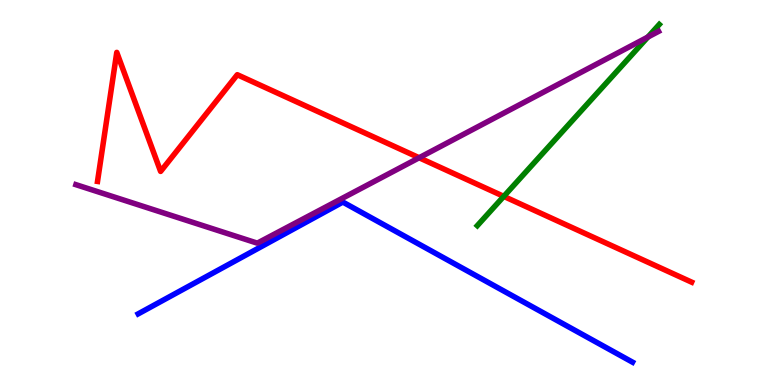[{'lines': ['blue', 'red'], 'intersections': []}, {'lines': ['green', 'red'], 'intersections': [{'x': 6.5, 'y': 4.9}]}, {'lines': ['purple', 'red'], 'intersections': [{'x': 5.41, 'y': 5.9}]}, {'lines': ['blue', 'green'], 'intersections': []}, {'lines': ['blue', 'purple'], 'intersections': []}, {'lines': ['green', 'purple'], 'intersections': [{'x': 8.36, 'y': 9.04}]}]